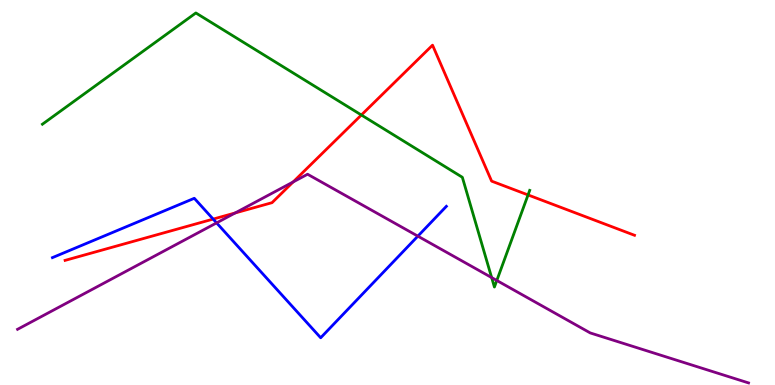[{'lines': ['blue', 'red'], 'intersections': [{'x': 2.75, 'y': 4.31}]}, {'lines': ['green', 'red'], 'intersections': [{'x': 4.66, 'y': 7.01}, {'x': 6.81, 'y': 4.94}]}, {'lines': ['purple', 'red'], 'intersections': [{'x': 3.03, 'y': 4.47}, {'x': 3.78, 'y': 5.27}]}, {'lines': ['blue', 'green'], 'intersections': []}, {'lines': ['blue', 'purple'], 'intersections': [{'x': 2.79, 'y': 4.21}, {'x': 5.39, 'y': 3.87}]}, {'lines': ['green', 'purple'], 'intersections': [{'x': 6.34, 'y': 2.79}, {'x': 6.41, 'y': 2.71}]}]